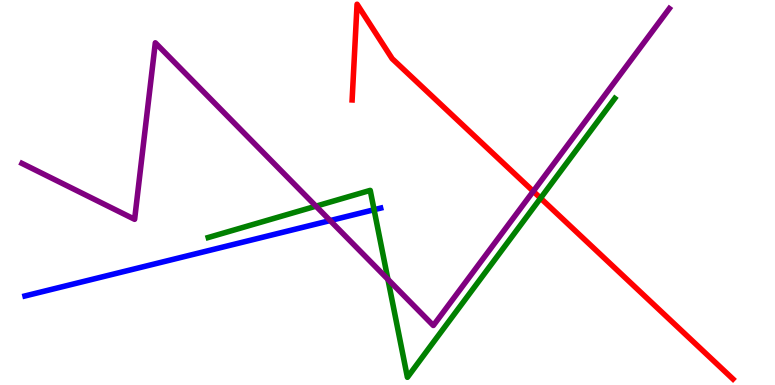[{'lines': ['blue', 'red'], 'intersections': []}, {'lines': ['green', 'red'], 'intersections': [{'x': 6.97, 'y': 4.85}]}, {'lines': ['purple', 'red'], 'intersections': [{'x': 6.88, 'y': 5.03}]}, {'lines': ['blue', 'green'], 'intersections': [{'x': 4.83, 'y': 4.55}]}, {'lines': ['blue', 'purple'], 'intersections': [{'x': 4.26, 'y': 4.27}]}, {'lines': ['green', 'purple'], 'intersections': [{'x': 4.08, 'y': 4.64}, {'x': 5.01, 'y': 2.74}]}]